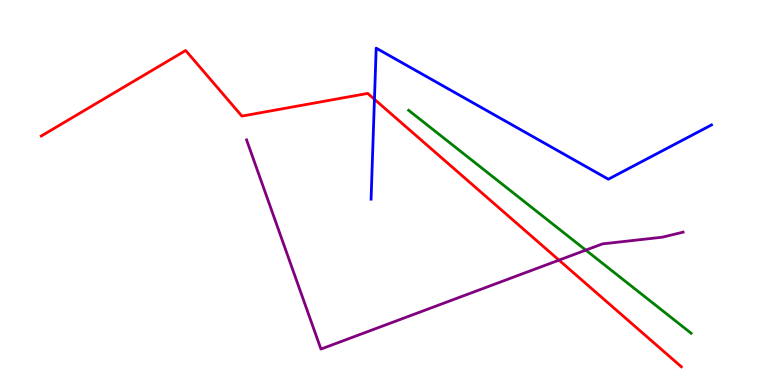[{'lines': ['blue', 'red'], 'intersections': [{'x': 4.83, 'y': 7.42}]}, {'lines': ['green', 'red'], 'intersections': []}, {'lines': ['purple', 'red'], 'intersections': [{'x': 7.21, 'y': 3.24}]}, {'lines': ['blue', 'green'], 'intersections': []}, {'lines': ['blue', 'purple'], 'intersections': []}, {'lines': ['green', 'purple'], 'intersections': [{'x': 7.56, 'y': 3.5}]}]